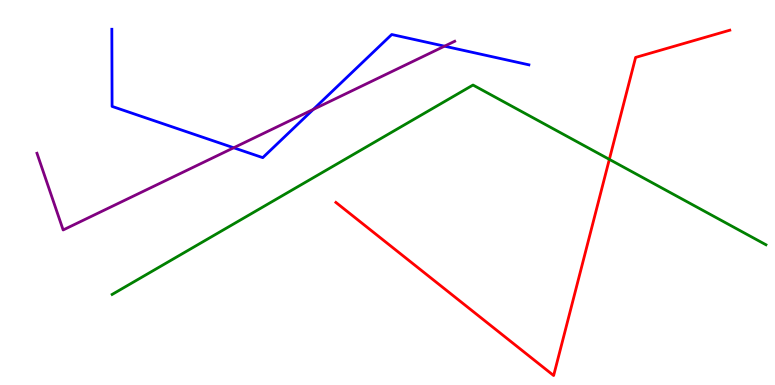[{'lines': ['blue', 'red'], 'intersections': []}, {'lines': ['green', 'red'], 'intersections': [{'x': 7.86, 'y': 5.86}]}, {'lines': ['purple', 'red'], 'intersections': []}, {'lines': ['blue', 'green'], 'intersections': []}, {'lines': ['blue', 'purple'], 'intersections': [{'x': 3.02, 'y': 6.16}, {'x': 4.04, 'y': 7.16}, {'x': 5.74, 'y': 8.8}]}, {'lines': ['green', 'purple'], 'intersections': []}]